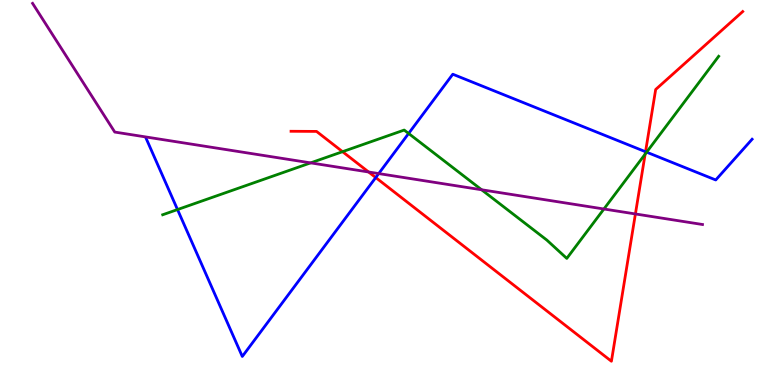[{'lines': ['blue', 'red'], 'intersections': [{'x': 4.85, 'y': 5.39}, {'x': 8.33, 'y': 6.06}]}, {'lines': ['green', 'red'], 'intersections': [{'x': 4.42, 'y': 6.06}, {'x': 8.32, 'y': 6.0}]}, {'lines': ['purple', 'red'], 'intersections': [{'x': 4.76, 'y': 5.53}, {'x': 8.2, 'y': 4.44}]}, {'lines': ['blue', 'green'], 'intersections': [{'x': 2.29, 'y': 4.56}, {'x': 5.27, 'y': 6.53}, {'x': 8.34, 'y': 6.05}]}, {'lines': ['blue', 'purple'], 'intersections': [{'x': 4.89, 'y': 5.49}]}, {'lines': ['green', 'purple'], 'intersections': [{'x': 4.01, 'y': 5.77}, {'x': 6.21, 'y': 5.07}, {'x': 7.79, 'y': 4.57}]}]